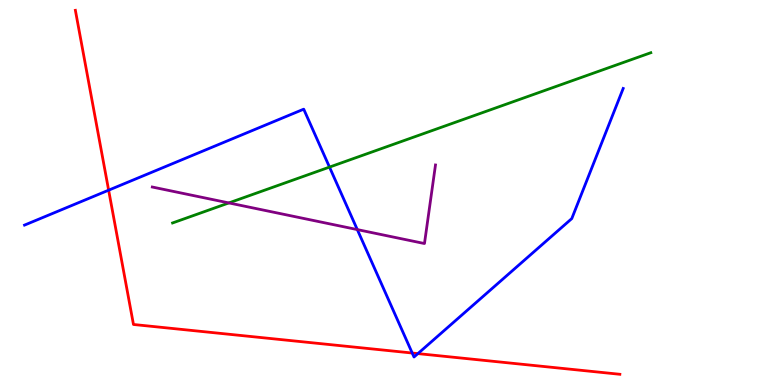[{'lines': ['blue', 'red'], 'intersections': [{'x': 1.4, 'y': 5.06}, {'x': 5.32, 'y': 0.831}, {'x': 5.39, 'y': 0.815}]}, {'lines': ['green', 'red'], 'intersections': []}, {'lines': ['purple', 'red'], 'intersections': []}, {'lines': ['blue', 'green'], 'intersections': [{'x': 4.25, 'y': 5.66}]}, {'lines': ['blue', 'purple'], 'intersections': [{'x': 4.61, 'y': 4.04}]}, {'lines': ['green', 'purple'], 'intersections': [{'x': 2.95, 'y': 4.73}]}]